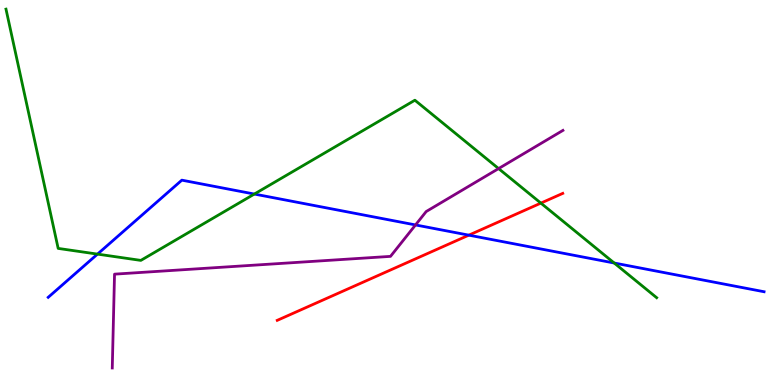[{'lines': ['blue', 'red'], 'intersections': [{'x': 6.05, 'y': 3.89}]}, {'lines': ['green', 'red'], 'intersections': [{'x': 6.98, 'y': 4.72}]}, {'lines': ['purple', 'red'], 'intersections': []}, {'lines': ['blue', 'green'], 'intersections': [{'x': 1.26, 'y': 3.4}, {'x': 3.28, 'y': 4.96}, {'x': 7.93, 'y': 3.17}]}, {'lines': ['blue', 'purple'], 'intersections': [{'x': 5.36, 'y': 4.16}]}, {'lines': ['green', 'purple'], 'intersections': [{'x': 6.43, 'y': 5.62}]}]